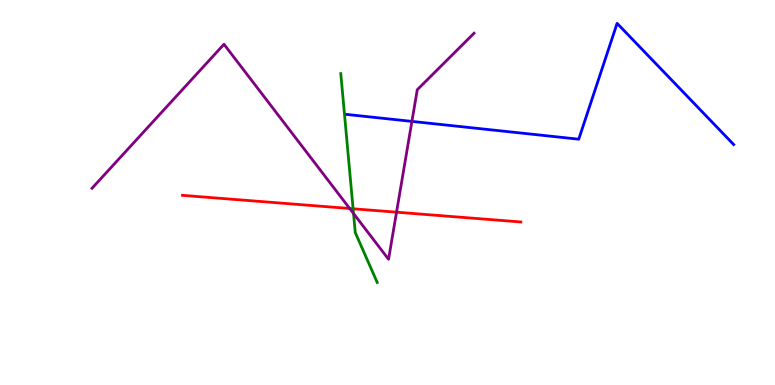[{'lines': ['blue', 'red'], 'intersections': []}, {'lines': ['green', 'red'], 'intersections': [{'x': 4.56, 'y': 4.58}]}, {'lines': ['purple', 'red'], 'intersections': [{'x': 4.51, 'y': 4.58}, {'x': 5.12, 'y': 4.49}]}, {'lines': ['blue', 'green'], 'intersections': []}, {'lines': ['blue', 'purple'], 'intersections': [{'x': 5.31, 'y': 6.85}]}, {'lines': ['green', 'purple'], 'intersections': [{'x': 4.56, 'y': 4.45}]}]